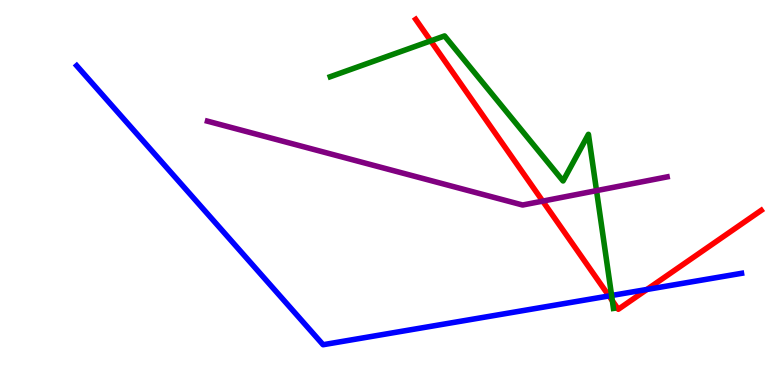[{'lines': ['blue', 'red'], 'intersections': [{'x': 7.86, 'y': 2.31}, {'x': 8.35, 'y': 2.48}]}, {'lines': ['green', 'red'], 'intersections': [{'x': 5.56, 'y': 8.94}, {'x': 7.9, 'y': 2.19}]}, {'lines': ['purple', 'red'], 'intersections': [{'x': 7.0, 'y': 4.78}]}, {'lines': ['blue', 'green'], 'intersections': [{'x': 7.89, 'y': 2.32}]}, {'lines': ['blue', 'purple'], 'intersections': []}, {'lines': ['green', 'purple'], 'intersections': [{'x': 7.7, 'y': 5.05}]}]